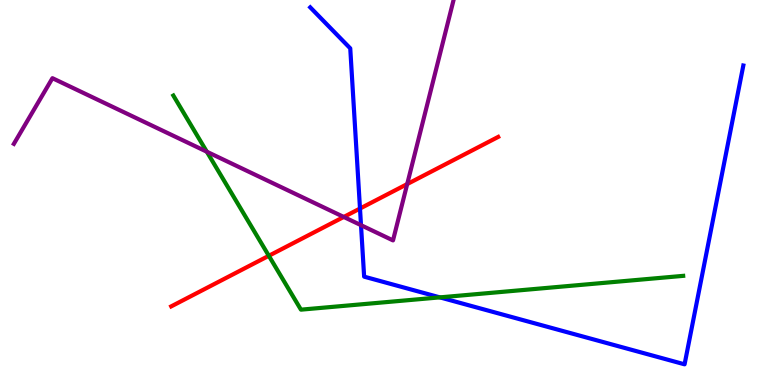[{'lines': ['blue', 'red'], 'intersections': [{'x': 4.65, 'y': 4.58}]}, {'lines': ['green', 'red'], 'intersections': [{'x': 3.47, 'y': 3.36}]}, {'lines': ['purple', 'red'], 'intersections': [{'x': 4.44, 'y': 4.36}, {'x': 5.25, 'y': 5.22}]}, {'lines': ['blue', 'green'], 'intersections': [{'x': 5.68, 'y': 2.28}]}, {'lines': ['blue', 'purple'], 'intersections': [{'x': 4.66, 'y': 4.15}]}, {'lines': ['green', 'purple'], 'intersections': [{'x': 2.67, 'y': 6.06}]}]